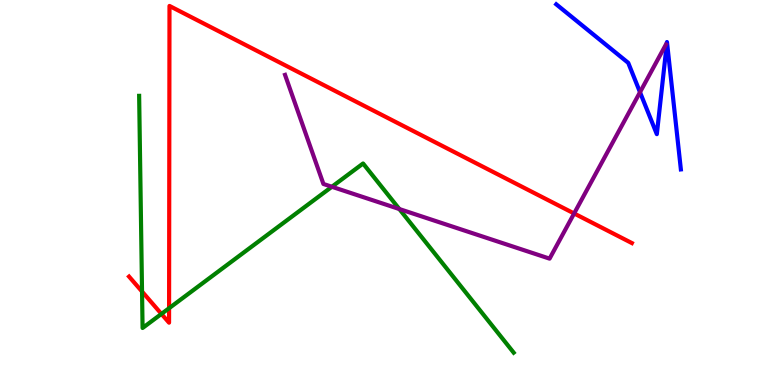[{'lines': ['blue', 'red'], 'intersections': []}, {'lines': ['green', 'red'], 'intersections': [{'x': 1.83, 'y': 2.43}, {'x': 2.08, 'y': 1.85}, {'x': 2.18, 'y': 1.99}]}, {'lines': ['purple', 'red'], 'intersections': [{'x': 7.41, 'y': 4.46}]}, {'lines': ['blue', 'green'], 'intersections': []}, {'lines': ['blue', 'purple'], 'intersections': [{'x': 8.26, 'y': 7.6}]}, {'lines': ['green', 'purple'], 'intersections': [{'x': 4.28, 'y': 5.15}, {'x': 5.15, 'y': 4.57}]}]